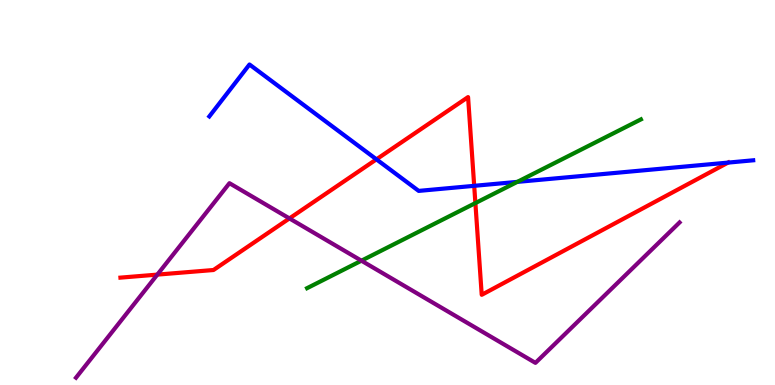[{'lines': ['blue', 'red'], 'intersections': [{'x': 4.86, 'y': 5.86}, {'x': 6.12, 'y': 5.17}, {'x': 9.39, 'y': 5.78}]}, {'lines': ['green', 'red'], 'intersections': [{'x': 6.13, 'y': 4.73}]}, {'lines': ['purple', 'red'], 'intersections': [{'x': 2.03, 'y': 2.87}, {'x': 3.73, 'y': 4.33}]}, {'lines': ['blue', 'green'], 'intersections': [{'x': 6.68, 'y': 5.28}]}, {'lines': ['blue', 'purple'], 'intersections': []}, {'lines': ['green', 'purple'], 'intersections': [{'x': 4.66, 'y': 3.23}]}]